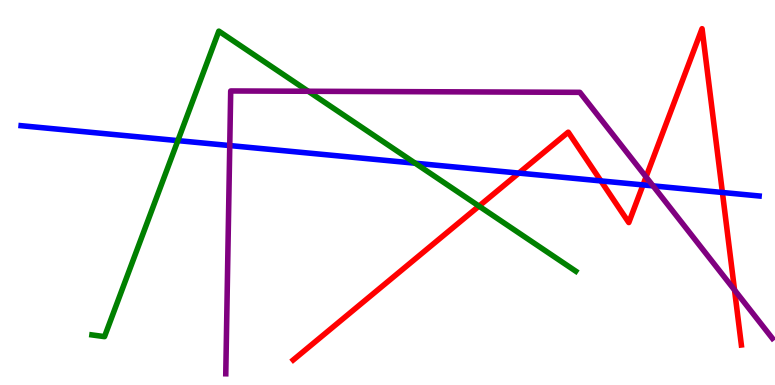[{'lines': ['blue', 'red'], 'intersections': [{'x': 6.69, 'y': 5.5}, {'x': 7.75, 'y': 5.3}, {'x': 8.3, 'y': 5.2}, {'x': 9.32, 'y': 5.0}]}, {'lines': ['green', 'red'], 'intersections': [{'x': 6.18, 'y': 4.65}]}, {'lines': ['purple', 'red'], 'intersections': [{'x': 8.34, 'y': 5.4}, {'x': 9.48, 'y': 2.47}]}, {'lines': ['blue', 'green'], 'intersections': [{'x': 2.3, 'y': 6.35}, {'x': 5.36, 'y': 5.76}]}, {'lines': ['blue', 'purple'], 'intersections': [{'x': 2.96, 'y': 6.22}, {'x': 8.43, 'y': 5.17}]}, {'lines': ['green', 'purple'], 'intersections': [{'x': 3.98, 'y': 7.63}]}]